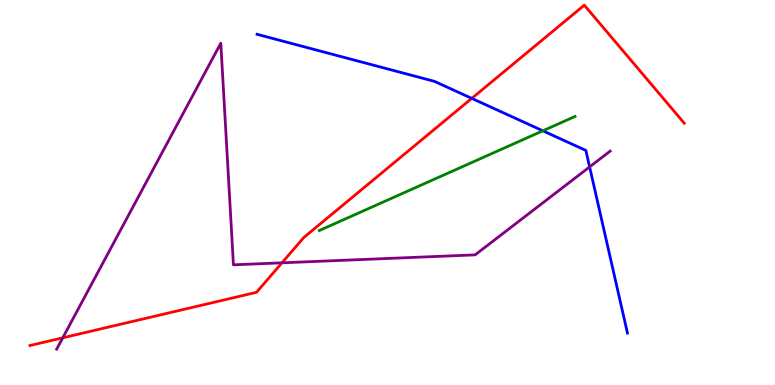[{'lines': ['blue', 'red'], 'intersections': [{'x': 6.09, 'y': 7.44}]}, {'lines': ['green', 'red'], 'intersections': []}, {'lines': ['purple', 'red'], 'intersections': [{'x': 0.81, 'y': 1.23}, {'x': 3.64, 'y': 3.17}]}, {'lines': ['blue', 'green'], 'intersections': [{'x': 7.0, 'y': 6.6}]}, {'lines': ['blue', 'purple'], 'intersections': [{'x': 7.61, 'y': 5.66}]}, {'lines': ['green', 'purple'], 'intersections': []}]